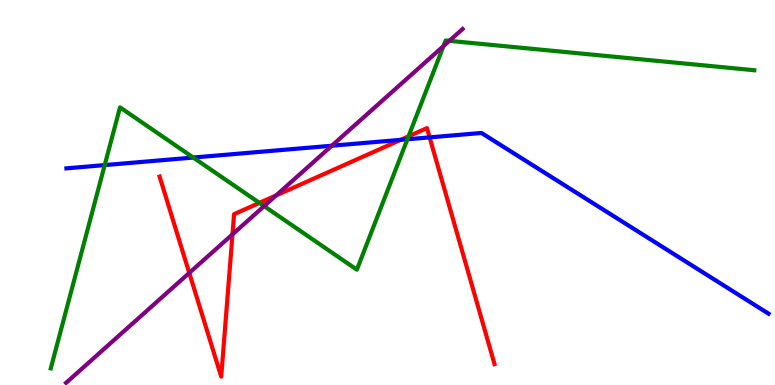[{'lines': ['blue', 'red'], 'intersections': [{'x': 5.17, 'y': 6.37}, {'x': 5.54, 'y': 6.43}]}, {'lines': ['green', 'red'], 'intersections': [{'x': 3.35, 'y': 4.73}, {'x': 5.27, 'y': 6.46}]}, {'lines': ['purple', 'red'], 'intersections': [{'x': 2.44, 'y': 2.91}, {'x': 3.0, 'y': 3.91}, {'x': 3.56, 'y': 4.92}]}, {'lines': ['blue', 'green'], 'intersections': [{'x': 1.35, 'y': 5.71}, {'x': 2.49, 'y': 5.91}, {'x': 5.26, 'y': 6.38}]}, {'lines': ['blue', 'purple'], 'intersections': [{'x': 4.28, 'y': 6.21}]}, {'lines': ['green', 'purple'], 'intersections': [{'x': 3.41, 'y': 4.65}, {'x': 5.72, 'y': 8.8}, {'x': 5.8, 'y': 8.94}]}]